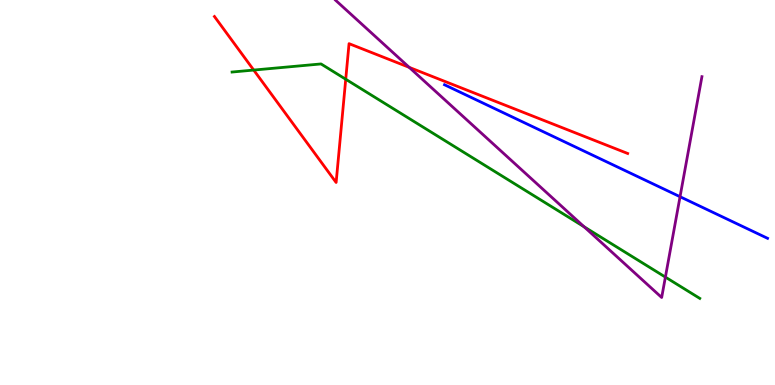[{'lines': ['blue', 'red'], 'intersections': []}, {'lines': ['green', 'red'], 'intersections': [{'x': 3.27, 'y': 8.18}, {'x': 4.46, 'y': 7.94}]}, {'lines': ['purple', 'red'], 'intersections': [{'x': 5.28, 'y': 8.25}]}, {'lines': ['blue', 'green'], 'intersections': []}, {'lines': ['blue', 'purple'], 'intersections': [{'x': 8.77, 'y': 4.89}]}, {'lines': ['green', 'purple'], 'intersections': [{'x': 7.54, 'y': 4.11}, {'x': 8.59, 'y': 2.8}]}]